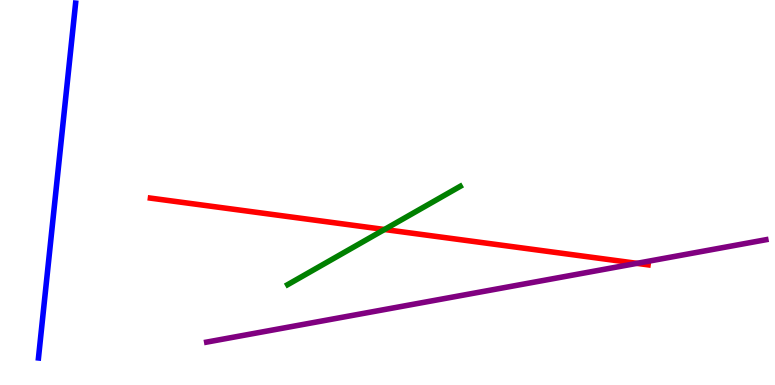[{'lines': ['blue', 'red'], 'intersections': []}, {'lines': ['green', 'red'], 'intersections': [{'x': 4.96, 'y': 4.04}]}, {'lines': ['purple', 'red'], 'intersections': [{'x': 8.22, 'y': 3.16}]}, {'lines': ['blue', 'green'], 'intersections': []}, {'lines': ['blue', 'purple'], 'intersections': []}, {'lines': ['green', 'purple'], 'intersections': []}]